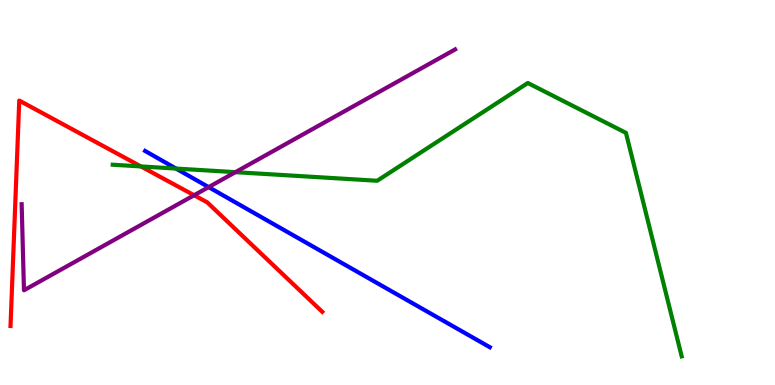[{'lines': ['blue', 'red'], 'intersections': []}, {'lines': ['green', 'red'], 'intersections': [{'x': 1.82, 'y': 5.68}]}, {'lines': ['purple', 'red'], 'intersections': [{'x': 2.5, 'y': 4.93}]}, {'lines': ['blue', 'green'], 'intersections': [{'x': 2.27, 'y': 5.62}]}, {'lines': ['blue', 'purple'], 'intersections': [{'x': 2.69, 'y': 5.14}]}, {'lines': ['green', 'purple'], 'intersections': [{'x': 3.04, 'y': 5.53}]}]